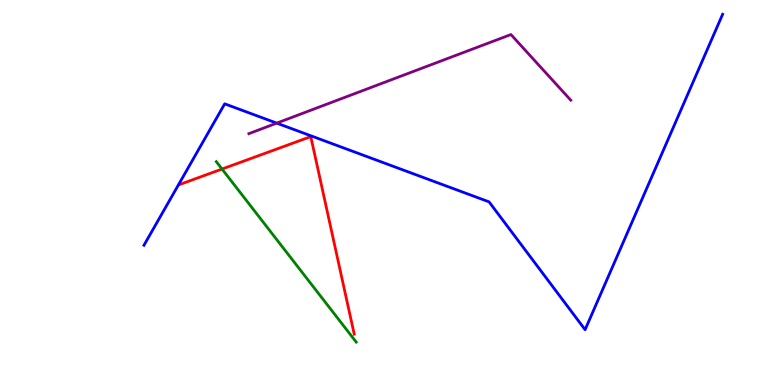[{'lines': ['blue', 'red'], 'intersections': []}, {'lines': ['green', 'red'], 'intersections': [{'x': 2.86, 'y': 5.61}]}, {'lines': ['purple', 'red'], 'intersections': []}, {'lines': ['blue', 'green'], 'intersections': []}, {'lines': ['blue', 'purple'], 'intersections': [{'x': 3.57, 'y': 6.8}]}, {'lines': ['green', 'purple'], 'intersections': []}]